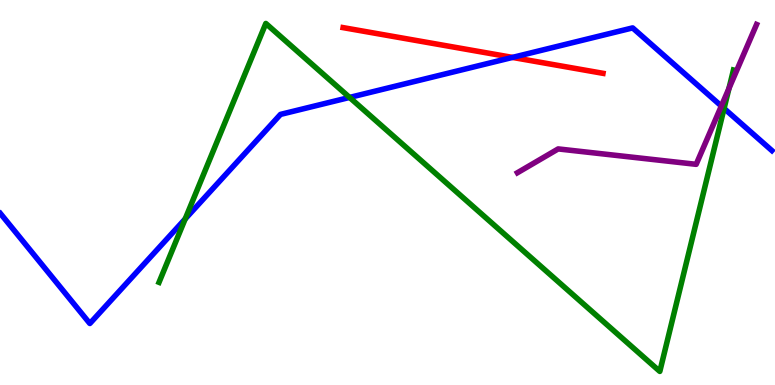[{'lines': ['blue', 'red'], 'intersections': [{'x': 6.61, 'y': 8.51}]}, {'lines': ['green', 'red'], 'intersections': []}, {'lines': ['purple', 'red'], 'intersections': []}, {'lines': ['blue', 'green'], 'intersections': [{'x': 2.39, 'y': 4.31}, {'x': 4.51, 'y': 7.47}, {'x': 9.34, 'y': 7.18}]}, {'lines': ['blue', 'purple'], 'intersections': [{'x': 9.31, 'y': 7.25}]}, {'lines': ['green', 'purple'], 'intersections': [{'x': 9.41, 'y': 7.7}]}]